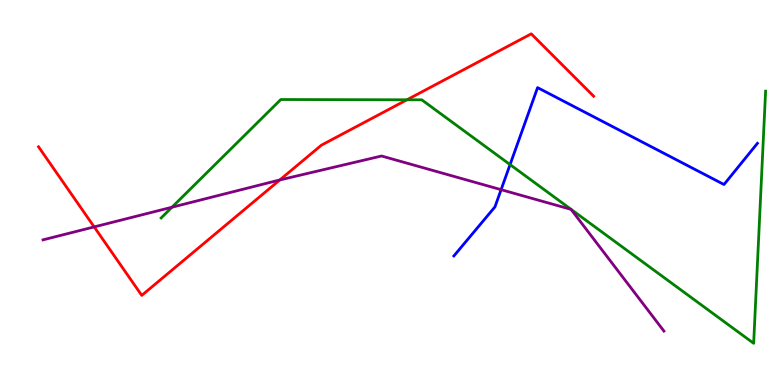[{'lines': ['blue', 'red'], 'intersections': []}, {'lines': ['green', 'red'], 'intersections': [{'x': 5.25, 'y': 7.41}]}, {'lines': ['purple', 'red'], 'intersections': [{'x': 1.22, 'y': 4.11}, {'x': 3.61, 'y': 5.33}]}, {'lines': ['blue', 'green'], 'intersections': [{'x': 6.58, 'y': 5.72}]}, {'lines': ['blue', 'purple'], 'intersections': [{'x': 6.47, 'y': 5.07}]}, {'lines': ['green', 'purple'], 'intersections': [{'x': 2.22, 'y': 4.62}]}]